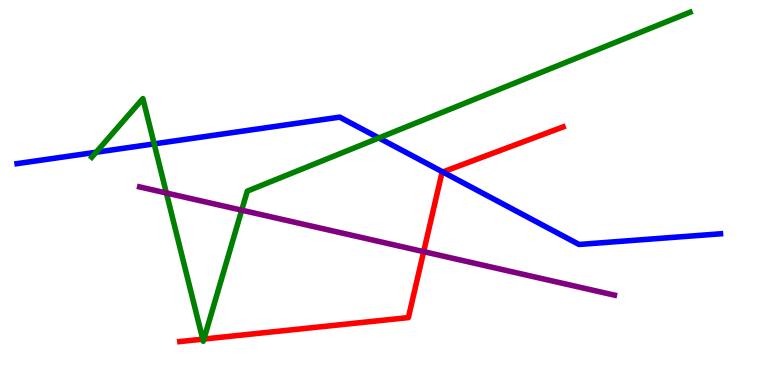[{'lines': ['blue', 'red'], 'intersections': [{'x': 5.71, 'y': 5.53}]}, {'lines': ['green', 'red'], 'intersections': [{'x': 2.62, 'y': 1.19}, {'x': 2.63, 'y': 1.19}]}, {'lines': ['purple', 'red'], 'intersections': [{'x': 5.47, 'y': 3.46}]}, {'lines': ['blue', 'green'], 'intersections': [{'x': 1.24, 'y': 6.05}, {'x': 1.99, 'y': 6.26}, {'x': 4.89, 'y': 6.42}]}, {'lines': ['blue', 'purple'], 'intersections': []}, {'lines': ['green', 'purple'], 'intersections': [{'x': 2.15, 'y': 4.99}, {'x': 3.12, 'y': 4.54}]}]